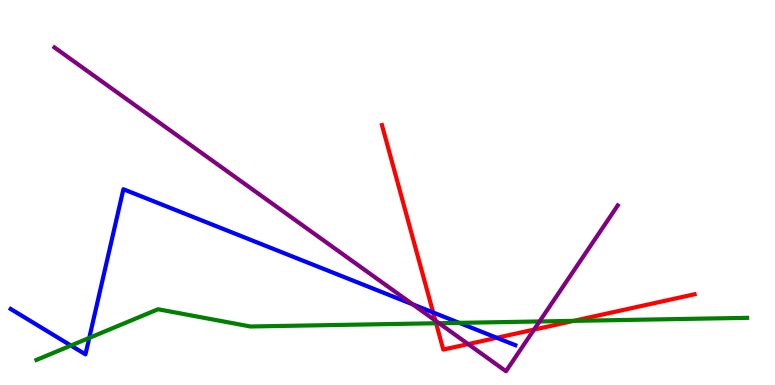[{'lines': ['blue', 'red'], 'intersections': [{'x': 5.59, 'y': 1.88}, {'x': 6.41, 'y': 1.23}]}, {'lines': ['green', 'red'], 'intersections': [{'x': 5.63, 'y': 1.6}, {'x': 7.4, 'y': 1.67}]}, {'lines': ['purple', 'red'], 'intersections': [{'x': 5.62, 'y': 1.67}, {'x': 6.04, 'y': 1.06}, {'x': 6.89, 'y': 1.44}]}, {'lines': ['blue', 'green'], 'intersections': [{'x': 0.915, 'y': 1.02}, {'x': 1.15, 'y': 1.22}, {'x': 5.93, 'y': 1.61}]}, {'lines': ['blue', 'purple'], 'intersections': [{'x': 5.33, 'y': 2.09}]}, {'lines': ['green', 'purple'], 'intersections': [{'x': 5.66, 'y': 1.61}, {'x': 6.96, 'y': 1.65}]}]